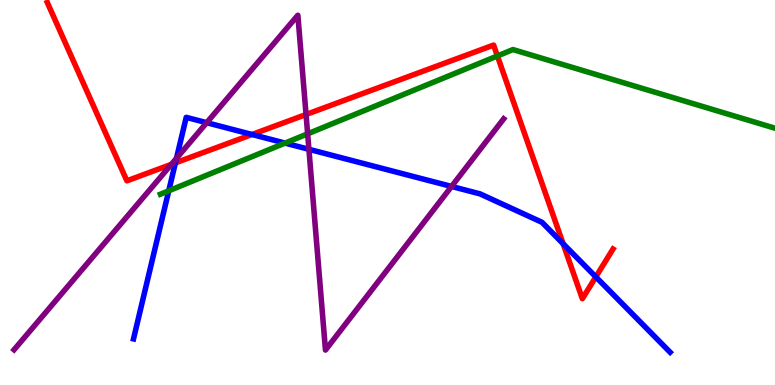[{'lines': ['blue', 'red'], 'intersections': [{'x': 2.26, 'y': 5.77}, {'x': 3.25, 'y': 6.51}, {'x': 7.27, 'y': 3.67}, {'x': 7.69, 'y': 2.81}]}, {'lines': ['green', 'red'], 'intersections': [{'x': 6.42, 'y': 8.55}]}, {'lines': ['purple', 'red'], 'intersections': [{'x': 2.21, 'y': 5.73}, {'x': 3.95, 'y': 7.03}]}, {'lines': ['blue', 'green'], 'intersections': [{'x': 2.18, 'y': 5.04}, {'x': 3.68, 'y': 6.28}]}, {'lines': ['blue', 'purple'], 'intersections': [{'x': 2.28, 'y': 5.89}, {'x': 2.67, 'y': 6.81}, {'x': 3.99, 'y': 6.12}, {'x': 5.83, 'y': 5.16}]}, {'lines': ['green', 'purple'], 'intersections': [{'x': 3.97, 'y': 6.52}]}]